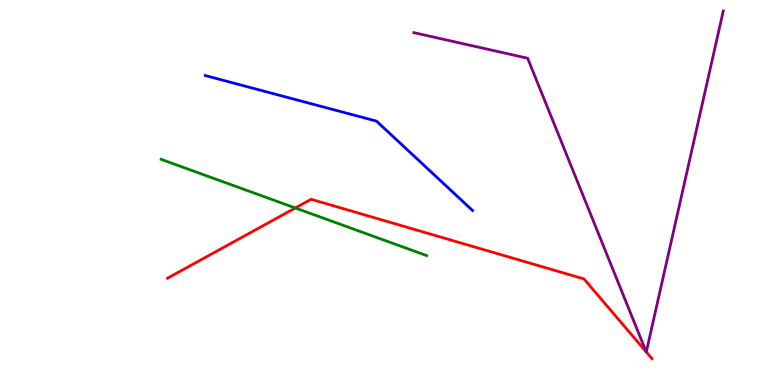[{'lines': ['blue', 'red'], 'intersections': []}, {'lines': ['green', 'red'], 'intersections': [{'x': 3.81, 'y': 4.6}]}, {'lines': ['purple', 'red'], 'intersections': [{'x': 8.34, 'y': 0.861}, {'x': 8.34, 'y': 0.858}]}, {'lines': ['blue', 'green'], 'intersections': []}, {'lines': ['blue', 'purple'], 'intersections': []}, {'lines': ['green', 'purple'], 'intersections': []}]